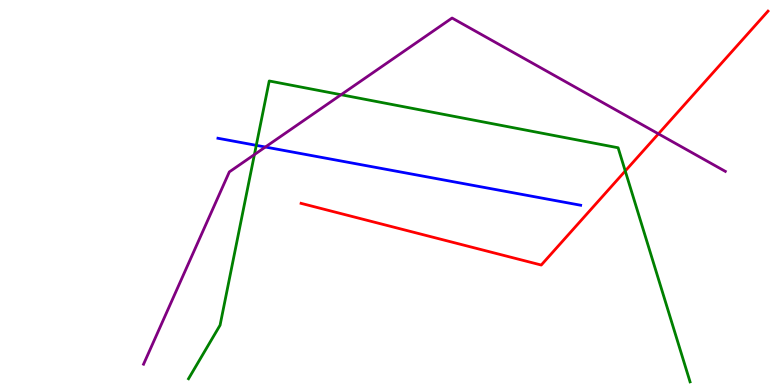[{'lines': ['blue', 'red'], 'intersections': []}, {'lines': ['green', 'red'], 'intersections': [{'x': 8.07, 'y': 5.56}]}, {'lines': ['purple', 'red'], 'intersections': [{'x': 8.5, 'y': 6.52}]}, {'lines': ['blue', 'green'], 'intersections': [{'x': 3.31, 'y': 6.22}]}, {'lines': ['blue', 'purple'], 'intersections': [{'x': 3.42, 'y': 6.18}]}, {'lines': ['green', 'purple'], 'intersections': [{'x': 3.28, 'y': 5.98}, {'x': 4.4, 'y': 7.54}]}]